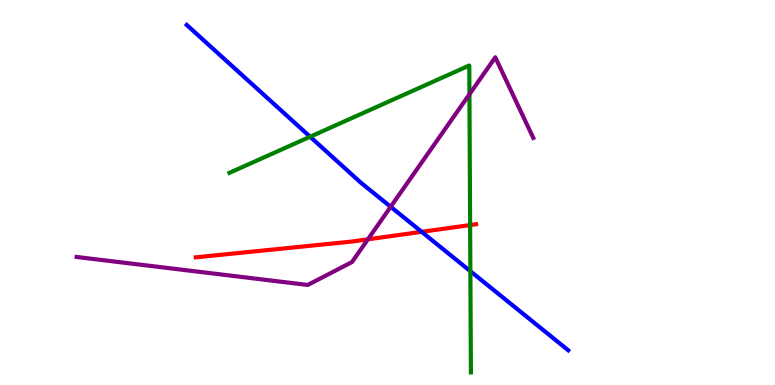[{'lines': ['blue', 'red'], 'intersections': [{'x': 5.44, 'y': 3.98}]}, {'lines': ['green', 'red'], 'intersections': [{'x': 6.07, 'y': 4.15}]}, {'lines': ['purple', 'red'], 'intersections': [{'x': 4.75, 'y': 3.78}]}, {'lines': ['blue', 'green'], 'intersections': [{'x': 4.0, 'y': 6.45}, {'x': 6.07, 'y': 2.96}]}, {'lines': ['blue', 'purple'], 'intersections': [{'x': 5.04, 'y': 4.63}]}, {'lines': ['green', 'purple'], 'intersections': [{'x': 6.06, 'y': 7.55}]}]